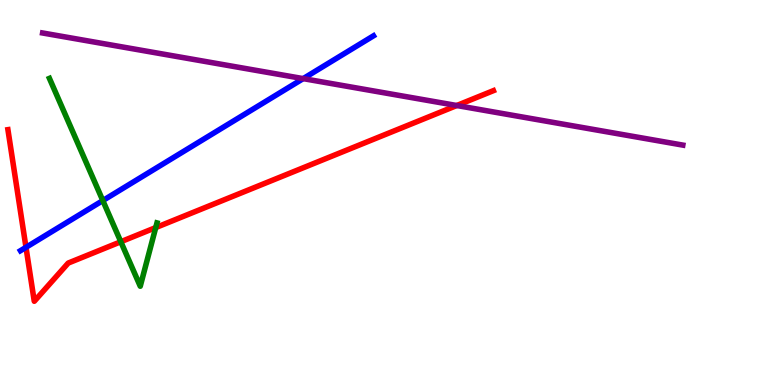[{'lines': ['blue', 'red'], 'intersections': [{'x': 0.335, 'y': 3.58}]}, {'lines': ['green', 'red'], 'intersections': [{'x': 1.56, 'y': 3.72}, {'x': 2.01, 'y': 4.09}]}, {'lines': ['purple', 'red'], 'intersections': [{'x': 5.89, 'y': 7.26}]}, {'lines': ['blue', 'green'], 'intersections': [{'x': 1.33, 'y': 4.79}]}, {'lines': ['blue', 'purple'], 'intersections': [{'x': 3.91, 'y': 7.96}]}, {'lines': ['green', 'purple'], 'intersections': []}]